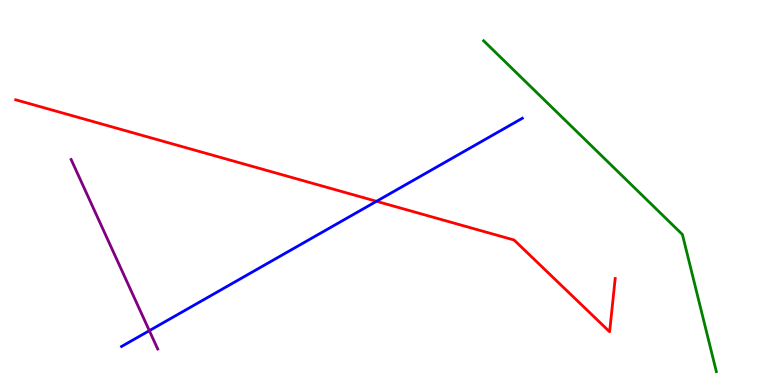[{'lines': ['blue', 'red'], 'intersections': [{'x': 4.86, 'y': 4.77}]}, {'lines': ['green', 'red'], 'intersections': []}, {'lines': ['purple', 'red'], 'intersections': []}, {'lines': ['blue', 'green'], 'intersections': []}, {'lines': ['blue', 'purple'], 'intersections': [{'x': 1.93, 'y': 1.41}]}, {'lines': ['green', 'purple'], 'intersections': []}]